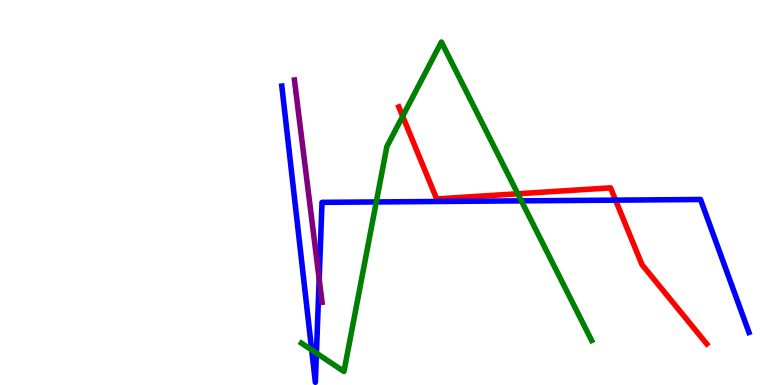[{'lines': ['blue', 'red'], 'intersections': [{'x': 7.94, 'y': 4.8}]}, {'lines': ['green', 'red'], 'intersections': [{'x': 5.2, 'y': 6.98}, {'x': 6.68, 'y': 4.97}]}, {'lines': ['purple', 'red'], 'intersections': []}, {'lines': ['blue', 'green'], 'intersections': [{'x': 4.02, 'y': 0.91}, {'x': 4.08, 'y': 0.828}, {'x': 4.86, 'y': 4.75}, {'x': 6.73, 'y': 4.78}]}, {'lines': ['blue', 'purple'], 'intersections': [{'x': 4.12, 'y': 2.75}]}, {'lines': ['green', 'purple'], 'intersections': []}]